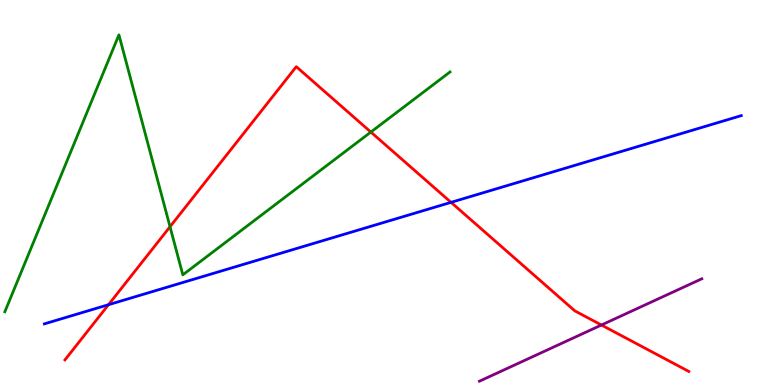[{'lines': ['blue', 'red'], 'intersections': [{'x': 1.4, 'y': 2.09}, {'x': 5.82, 'y': 4.74}]}, {'lines': ['green', 'red'], 'intersections': [{'x': 2.19, 'y': 4.11}, {'x': 4.79, 'y': 6.57}]}, {'lines': ['purple', 'red'], 'intersections': [{'x': 7.76, 'y': 1.56}]}, {'lines': ['blue', 'green'], 'intersections': []}, {'lines': ['blue', 'purple'], 'intersections': []}, {'lines': ['green', 'purple'], 'intersections': []}]